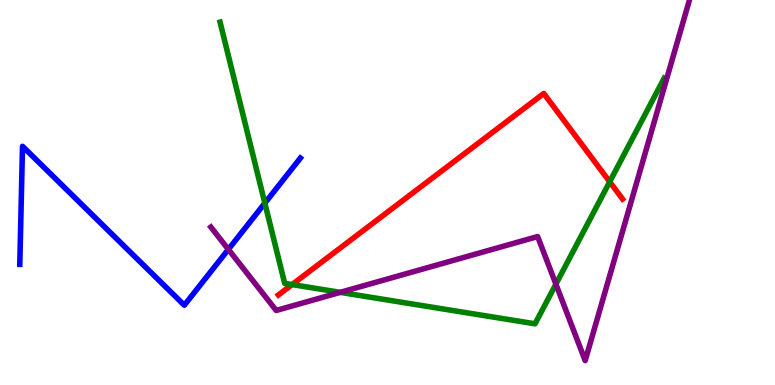[{'lines': ['blue', 'red'], 'intersections': []}, {'lines': ['green', 'red'], 'intersections': [{'x': 3.77, 'y': 2.61}, {'x': 7.87, 'y': 5.28}]}, {'lines': ['purple', 'red'], 'intersections': []}, {'lines': ['blue', 'green'], 'intersections': [{'x': 3.42, 'y': 4.72}]}, {'lines': ['blue', 'purple'], 'intersections': [{'x': 2.95, 'y': 3.52}]}, {'lines': ['green', 'purple'], 'intersections': [{'x': 4.39, 'y': 2.41}, {'x': 7.17, 'y': 2.62}]}]